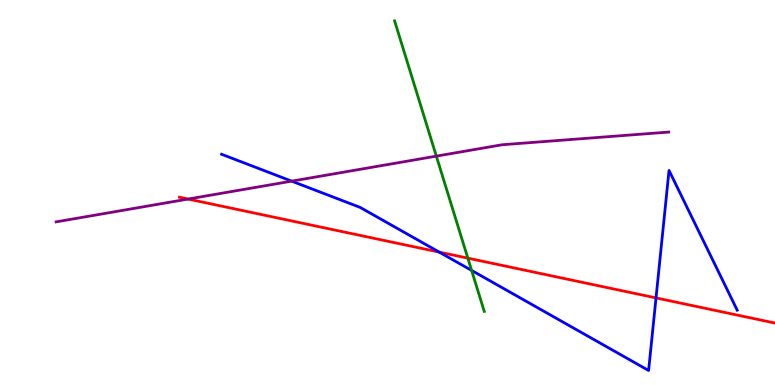[{'lines': ['blue', 'red'], 'intersections': [{'x': 5.67, 'y': 3.45}, {'x': 8.46, 'y': 2.26}]}, {'lines': ['green', 'red'], 'intersections': [{'x': 6.04, 'y': 3.29}]}, {'lines': ['purple', 'red'], 'intersections': [{'x': 2.43, 'y': 4.83}]}, {'lines': ['blue', 'green'], 'intersections': [{'x': 6.09, 'y': 2.98}]}, {'lines': ['blue', 'purple'], 'intersections': [{'x': 3.76, 'y': 5.29}]}, {'lines': ['green', 'purple'], 'intersections': [{'x': 5.63, 'y': 5.94}]}]